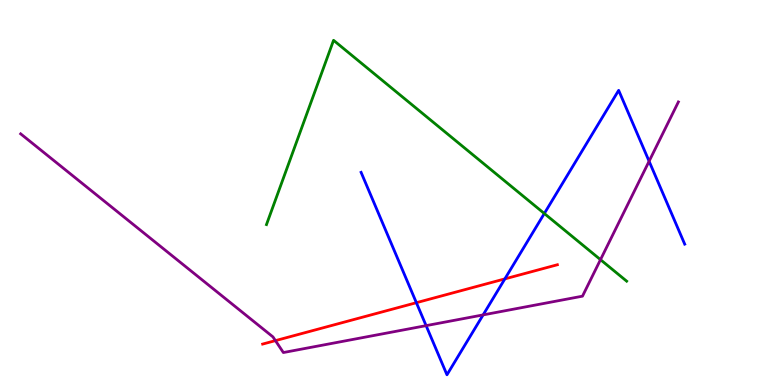[{'lines': ['blue', 'red'], 'intersections': [{'x': 5.37, 'y': 2.14}, {'x': 6.51, 'y': 2.76}]}, {'lines': ['green', 'red'], 'intersections': []}, {'lines': ['purple', 'red'], 'intersections': [{'x': 3.55, 'y': 1.15}]}, {'lines': ['blue', 'green'], 'intersections': [{'x': 7.02, 'y': 4.45}]}, {'lines': ['blue', 'purple'], 'intersections': [{'x': 5.5, 'y': 1.54}, {'x': 6.23, 'y': 1.82}, {'x': 8.38, 'y': 5.81}]}, {'lines': ['green', 'purple'], 'intersections': [{'x': 7.75, 'y': 3.26}]}]